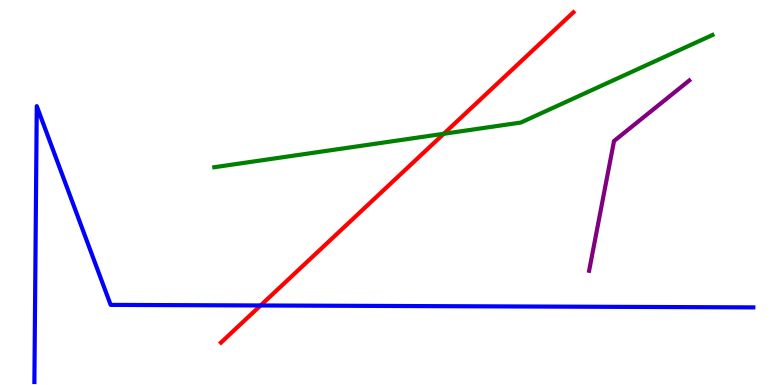[{'lines': ['blue', 'red'], 'intersections': [{'x': 3.36, 'y': 2.07}]}, {'lines': ['green', 'red'], 'intersections': [{'x': 5.73, 'y': 6.53}]}, {'lines': ['purple', 'red'], 'intersections': []}, {'lines': ['blue', 'green'], 'intersections': []}, {'lines': ['blue', 'purple'], 'intersections': []}, {'lines': ['green', 'purple'], 'intersections': []}]